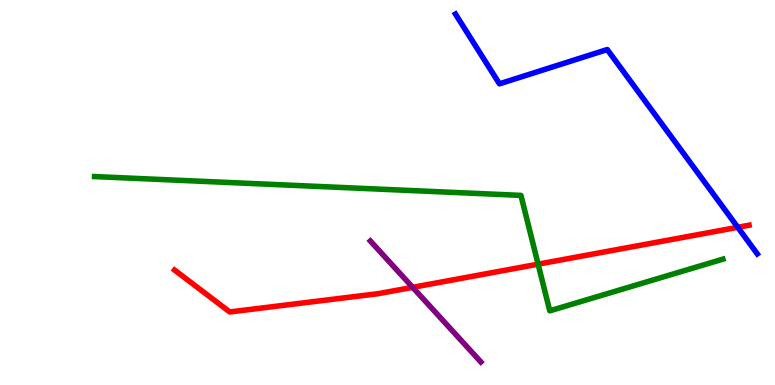[{'lines': ['blue', 'red'], 'intersections': [{'x': 9.52, 'y': 4.1}]}, {'lines': ['green', 'red'], 'intersections': [{'x': 6.94, 'y': 3.14}]}, {'lines': ['purple', 'red'], 'intersections': [{'x': 5.32, 'y': 2.54}]}, {'lines': ['blue', 'green'], 'intersections': []}, {'lines': ['blue', 'purple'], 'intersections': []}, {'lines': ['green', 'purple'], 'intersections': []}]